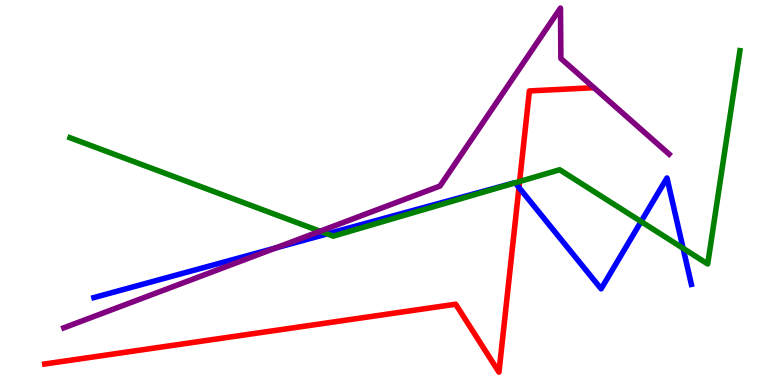[{'lines': ['blue', 'red'], 'intersections': [{'x': 6.7, 'y': 5.13}]}, {'lines': ['green', 'red'], 'intersections': [{'x': 6.7, 'y': 5.29}]}, {'lines': ['purple', 'red'], 'intersections': []}, {'lines': ['blue', 'green'], 'intersections': [{'x': 4.22, 'y': 3.92}, {'x': 6.65, 'y': 5.25}, {'x': 8.27, 'y': 4.25}, {'x': 8.81, 'y': 3.55}]}, {'lines': ['blue', 'purple'], 'intersections': [{'x': 3.56, 'y': 3.56}]}, {'lines': ['green', 'purple'], 'intersections': [{'x': 4.13, 'y': 3.99}]}]